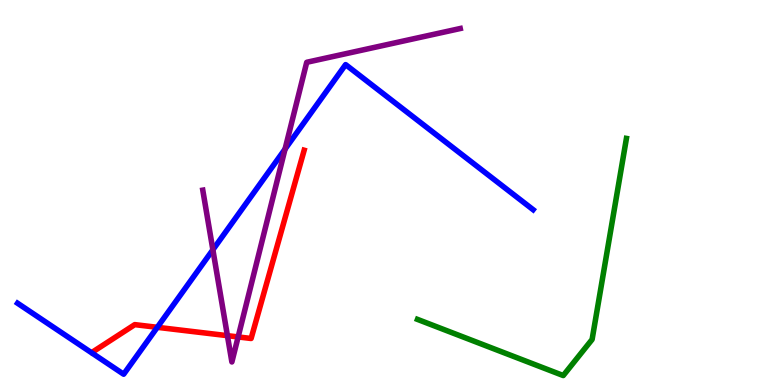[{'lines': ['blue', 'red'], 'intersections': [{'x': 2.03, 'y': 1.5}]}, {'lines': ['green', 'red'], 'intersections': []}, {'lines': ['purple', 'red'], 'intersections': [{'x': 2.93, 'y': 1.28}, {'x': 3.07, 'y': 1.25}]}, {'lines': ['blue', 'green'], 'intersections': []}, {'lines': ['blue', 'purple'], 'intersections': [{'x': 2.75, 'y': 3.51}, {'x': 3.68, 'y': 6.13}]}, {'lines': ['green', 'purple'], 'intersections': []}]